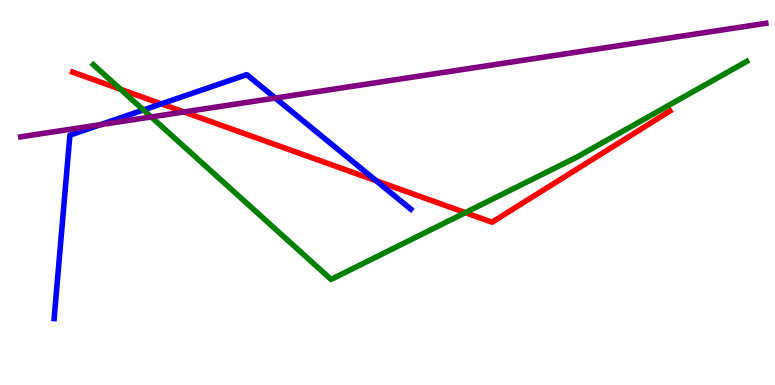[{'lines': ['blue', 'red'], 'intersections': [{'x': 2.08, 'y': 7.3}, {'x': 4.85, 'y': 5.31}]}, {'lines': ['green', 'red'], 'intersections': [{'x': 1.56, 'y': 7.68}, {'x': 6.0, 'y': 4.48}]}, {'lines': ['purple', 'red'], 'intersections': [{'x': 2.37, 'y': 7.09}]}, {'lines': ['blue', 'green'], 'intersections': [{'x': 1.85, 'y': 7.14}]}, {'lines': ['blue', 'purple'], 'intersections': [{'x': 1.3, 'y': 6.76}, {'x': 3.55, 'y': 7.45}]}, {'lines': ['green', 'purple'], 'intersections': [{'x': 1.95, 'y': 6.96}]}]